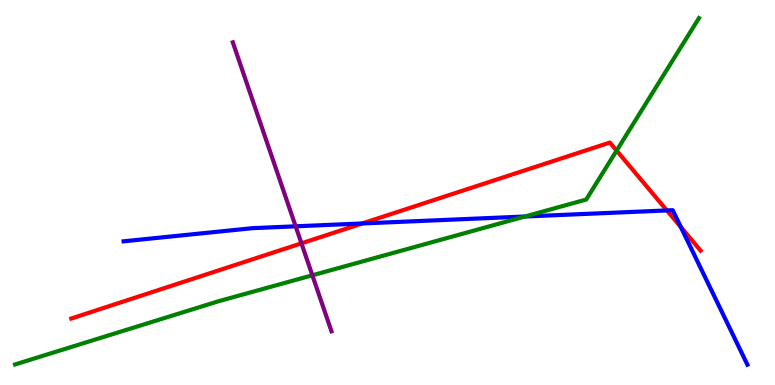[{'lines': ['blue', 'red'], 'intersections': [{'x': 4.67, 'y': 4.2}, {'x': 8.6, 'y': 4.53}, {'x': 8.79, 'y': 4.1}]}, {'lines': ['green', 'red'], 'intersections': [{'x': 7.96, 'y': 6.09}]}, {'lines': ['purple', 'red'], 'intersections': [{'x': 3.89, 'y': 3.68}]}, {'lines': ['blue', 'green'], 'intersections': [{'x': 6.77, 'y': 4.38}]}, {'lines': ['blue', 'purple'], 'intersections': [{'x': 3.81, 'y': 4.12}]}, {'lines': ['green', 'purple'], 'intersections': [{'x': 4.03, 'y': 2.85}]}]